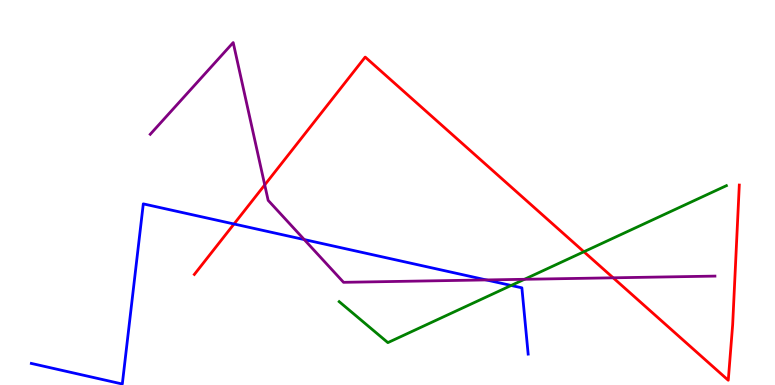[{'lines': ['blue', 'red'], 'intersections': [{'x': 3.02, 'y': 4.18}]}, {'lines': ['green', 'red'], 'intersections': [{'x': 7.53, 'y': 3.46}]}, {'lines': ['purple', 'red'], 'intersections': [{'x': 3.42, 'y': 5.2}, {'x': 7.91, 'y': 2.78}]}, {'lines': ['blue', 'green'], 'intersections': [{'x': 6.6, 'y': 2.59}]}, {'lines': ['blue', 'purple'], 'intersections': [{'x': 3.93, 'y': 3.78}, {'x': 6.27, 'y': 2.73}]}, {'lines': ['green', 'purple'], 'intersections': [{'x': 6.77, 'y': 2.75}]}]